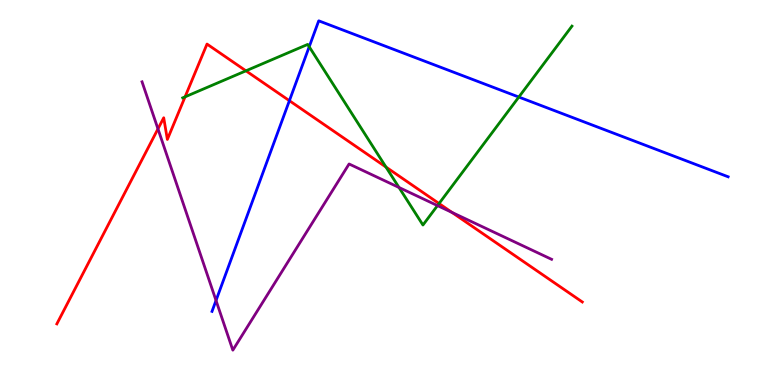[{'lines': ['blue', 'red'], 'intersections': [{'x': 3.73, 'y': 7.38}]}, {'lines': ['green', 'red'], 'intersections': [{'x': 2.39, 'y': 7.48}, {'x': 3.17, 'y': 8.16}, {'x': 4.98, 'y': 5.66}, {'x': 5.67, 'y': 4.71}]}, {'lines': ['purple', 'red'], 'intersections': [{'x': 2.04, 'y': 6.65}, {'x': 5.83, 'y': 4.48}]}, {'lines': ['blue', 'green'], 'intersections': [{'x': 3.99, 'y': 8.79}, {'x': 6.69, 'y': 7.48}]}, {'lines': ['blue', 'purple'], 'intersections': [{'x': 2.79, 'y': 2.2}]}, {'lines': ['green', 'purple'], 'intersections': [{'x': 5.15, 'y': 5.13}, {'x': 5.65, 'y': 4.66}]}]